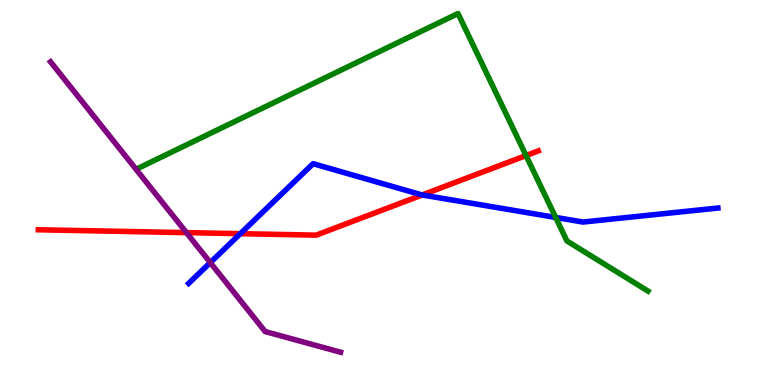[{'lines': ['blue', 'red'], 'intersections': [{'x': 3.1, 'y': 3.93}, {'x': 5.45, 'y': 4.94}]}, {'lines': ['green', 'red'], 'intersections': [{'x': 6.79, 'y': 5.96}]}, {'lines': ['purple', 'red'], 'intersections': [{'x': 2.41, 'y': 3.96}]}, {'lines': ['blue', 'green'], 'intersections': [{'x': 7.17, 'y': 4.35}]}, {'lines': ['blue', 'purple'], 'intersections': [{'x': 2.71, 'y': 3.18}]}, {'lines': ['green', 'purple'], 'intersections': []}]